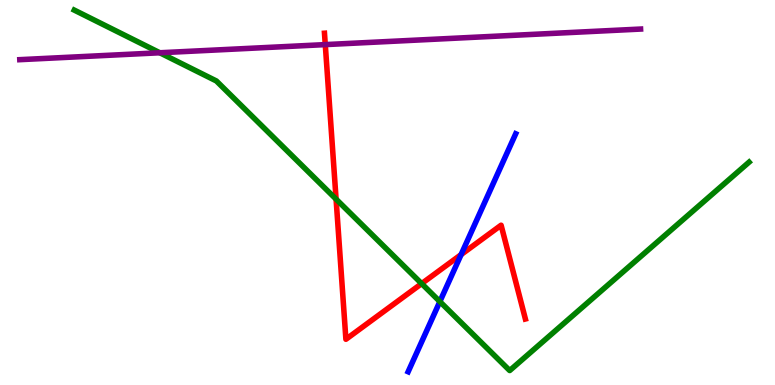[{'lines': ['blue', 'red'], 'intersections': [{'x': 5.95, 'y': 3.39}]}, {'lines': ['green', 'red'], 'intersections': [{'x': 4.34, 'y': 4.83}, {'x': 5.44, 'y': 2.63}]}, {'lines': ['purple', 'red'], 'intersections': [{'x': 4.2, 'y': 8.84}]}, {'lines': ['blue', 'green'], 'intersections': [{'x': 5.68, 'y': 2.17}]}, {'lines': ['blue', 'purple'], 'intersections': []}, {'lines': ['green', 'purple'], 'intersections': [{'x': 2.06, 'y': 8.63}]}]